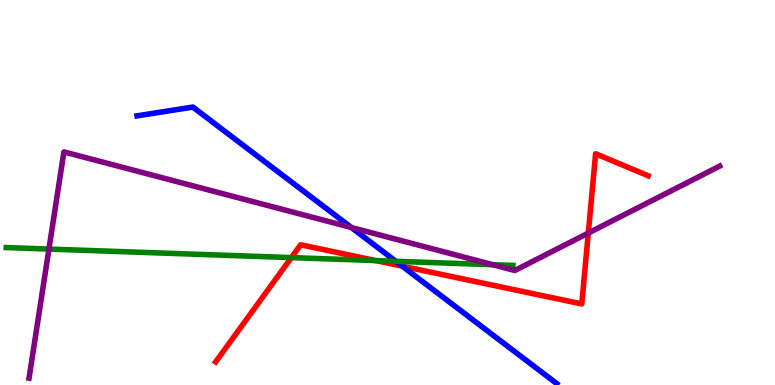[{'lines': ['blue', 'red'], 'intersections': [{'x': 5.19, 'y': 3.09}]}, {'lines': ['green', 'red'], 'intersections': [{'x': 3.76, 'y': 3.31}, {'x': 4.85, 'y': 3.23}]}, {'lines': ['purple', 'red'], 'intersections': [{'x': 7.59, 'y': 3.95}]}, {'lines': ['blue', 'green'], 'intersections': [{'x': 5.11, 'y': 3.21}]}, {'lines': ['blue', 'purple'], 'intersections': [{'x': 4.53, 'y': 4.09}]}, {'lines': ['green', 'purple'], 'intersections': [{'x': 0.631, 'y': 3.53}, {'x': 6.36, 'y': 3.12}]}]